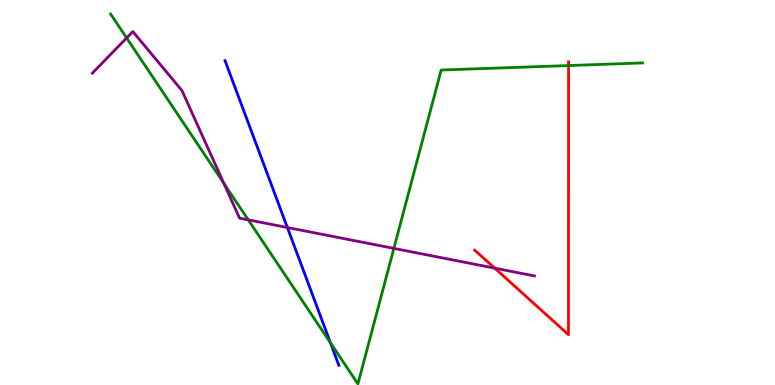[{'lines': ['blue', 'red'], 'intersections': []}, {'lines': ['green', 'red'], 'intersections': [{'x': 7.34, 'y': 8.3}]}, {'lines': ['purple', 'red'], 'intersections': [{'x': 6.38, 'y': 3.03}]}, {'lines': ['blue', 'green'], 'intersections': [{'x': 4.26, 'y': 1.1}]}, {'lines': ['blue', 'purple'], 'intersections': [{'x': 3.71, 'y': 4.09}]}, {'lines': ['green', 'purple'], 'intersections': [{'x': 1.63, 'y': 9.01}, {'x': 2.89, 'y': 5.24}, {'x': 3.2, 'y': 4.29}, {'x': 5.08, 'y': 3.55}]}]